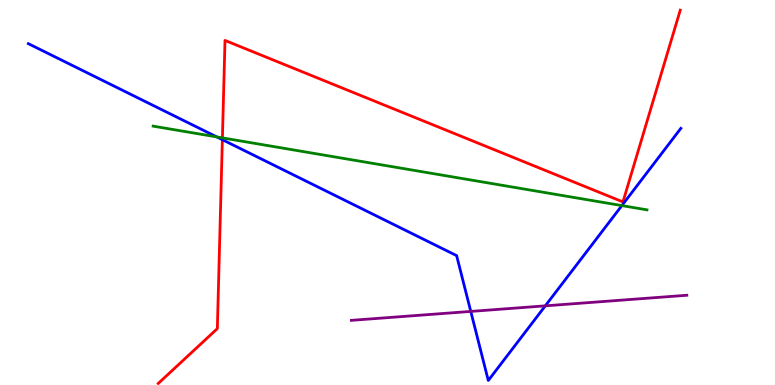[{'lines': ['blue', 'red'], 'intersections': [{'x': 2.87, 'y': 6.37}]}, {'lines': ['green', 'red'], 'intersections': [{'x': 2.87, 'y': 6.42}]}, {'lines': ['purple', 'red'], 'intersections': []}, {'lines': ['blue', 'green'], 'intersections': [{'x': 2.8, 'y': 6.44}, {'x': 8.02, 'y': 4.66}]}, {'lines': ['blue', 'purple'], 'intersections': [{'x': 6.07, 'y': 1.91}, {'x': 7.04, 'y': 2.06}]}, {'lines': ['green', 'purple'], 'intersections': []}]